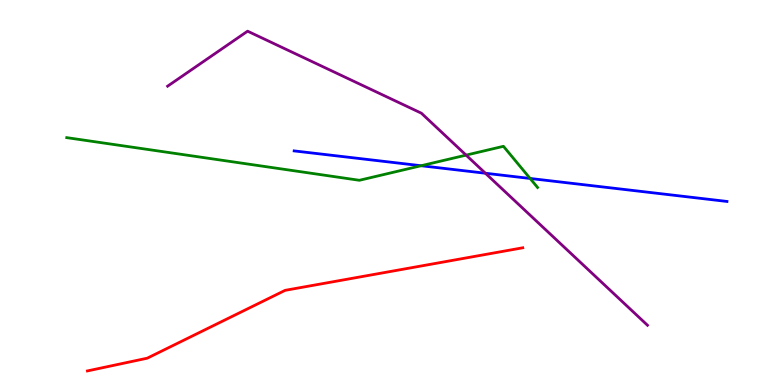[{'lines': ['blue', 'red'], 'intersections': []}, {'lines': ['green', 'red'], 'intersections': []}, {'lines': ['purple', 'red'], 'intersections': []}, {'lines': ['blue', 'green'], 'intersections': [{'x': 5.43, 'y': 5.7}, {'x': 6.84, 'y': 5.36}]}, {'lines': ['blue', 'purple'], 'intersections': [{'x': 6.26, 'y': 5.5}]}, {'lines': ['green', 'purple'], 'intersections': [{'x': 6.01, 'y': 5.97}]}]